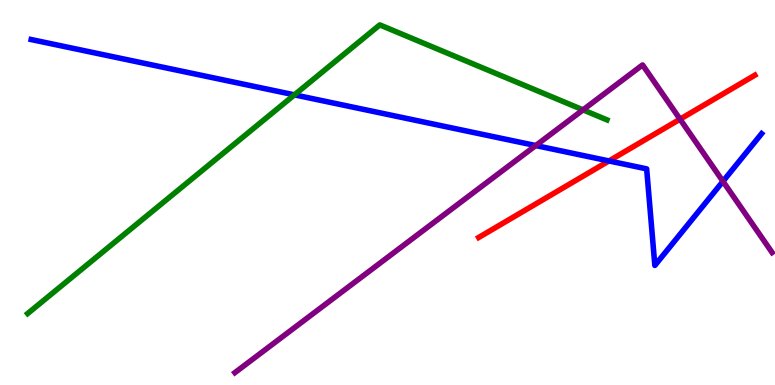[{'lines': ['blue', 'red'], 'intersections': [{'x': 7.86, 'y': 5.82}]}, {'lines': ['green', 'red'], 'intersections': []}, {'lines': ['purple', 'red'], 'intersections': [{'x': 8.77, 'y': 6.9}]}, {'lines': ['blue', 'green'], 'intersections': [{'x': 3.8, 'y': 7.54}]}, {'lines': ['blue', 'purple'], 'intersections': [{'x': 6.91, 'y': 6.22}, {'x': 9.33, 'y': 5.29}]}, {'lines': ['green', 'purple'], 'intersections': [{'x': 7.52, 'y': 7.15}]}]